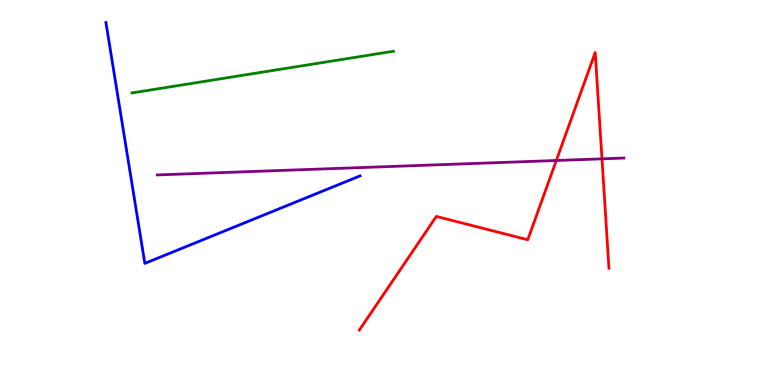[{'lines': ['blue', 'red'], 'intersections': []}, {'lines': ['green', 'red'], 'intersections': []}, {'lines': ['purple', 'red'], 'intersections': [{'x': 7.18, 'y': 5.83}, {'x': 7.77, 'y': 5.87}]}, {'lines': ['blue', 'green'], 'intersections': []}, {'lines': ['blue', 'purple'], 'intersections': []}, {'lines': ['green', 'purple'], 'intersections': []}]